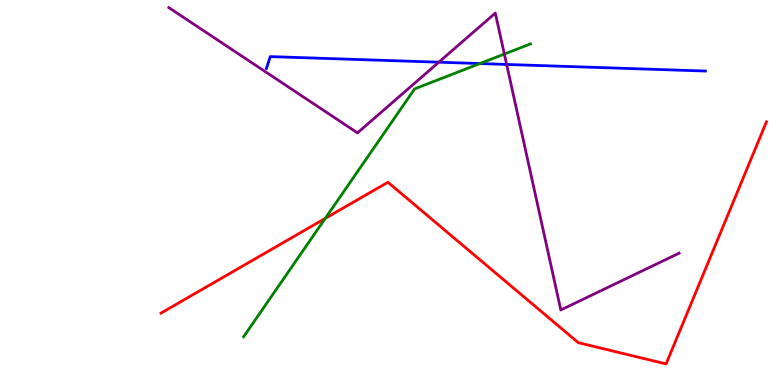[{'lines': ['blue', 'red'], 'intersections': []}, {'lines': ['green', 'red'], 'intersections': [{'x': 4.2, 'y': 4.33}]}, {'lines': ['purple', 'red'], 'intersections': []}, {'lines': ['blue', 'green'], 'intersections': [{'x': 6.19, 'y': 8.35}]}, {'lines': ['blue', 'purple'], 'intersections': [{'x': 5.66, 'y': 8.38}, {'x': 6.54, 'y': 8.33}]}, {'lines': ['green', 'purple'], 'intersections': [{'x': 6.51, 'y': 8.6}]}]